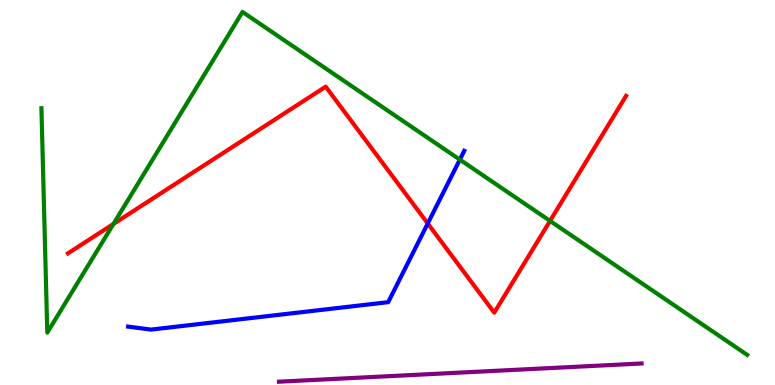[{'lines': ['blue', 'red'], 'intersections': [{'x': 5.52, 'y': 4.2}]}, {'lines': ['green', 'red'], 'intersections': [{'x': 1.46, 'y': 4.18}, {'x': 7.1, 'y': 4.26}]}, {'lines': ['purple', 'red'], 'intersections': []}, {'lines': ['blue', 'green'], 'intersections': [{'x': 5.93, 'y': 5.85}]}, {'lines': ['blue', 'purple'], 'intersections': []}, {'lines': ['green', 'purple'], 'intersections': []}]